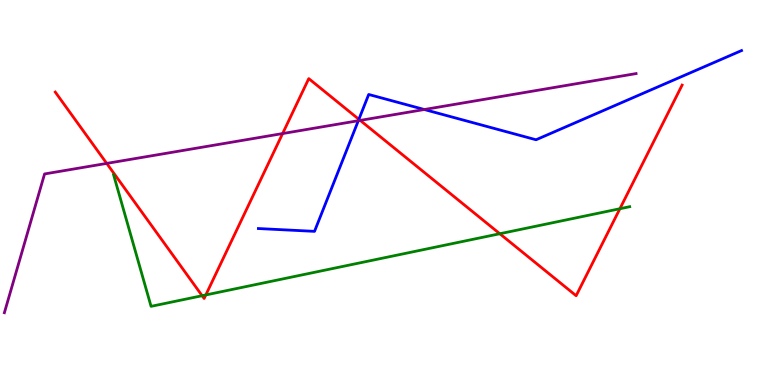[{'lines': ['blue', 'red'], 'intersections': [{'x': 4.63, 'y': 6.9}]}, {'lines': ['green', 'red'], 'intersections': [{'x': 2.61, 'y': 2.32}, {'x': 2.66, 'y': 2.34}, {'x': 6.45, 'y': 3.93}, {'x': 8.0, 'y': 4.58}]}, {'lines': ['purple', 'red'], 'intersections': [{'x': 1.38, 'y': 5.76}, {'x': 3.65, 'y': 6.53}, {'x': 4.65, 'y': 6.87}]}, {'lines': ['blue', 'green'], 'intersections': []}, {'lines': ['blue', 'purple'], 'intersections': [{'x': 4.62, 'y': 6.86}, {'x': 5.47, 'y': 7.16}]}, {'lines': ['green', 'purple'], 'intersections': []}]